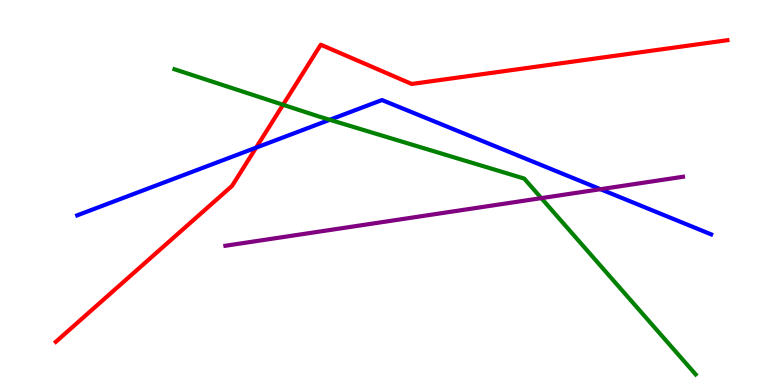[{'lines': ['blue', 'red'], 'intersections': [{'x': 3.3, 'y': 6.16}]}, {'lines': ['green', 'red'], 'intersections': [{'x': 3.65, 'y': 7.28}]}, {'lines': ['purple', 'red'], 'intersections': []}, {'lines': ['blue', 'green'], 'intersections': [{'x': 4.25, 'y': 6.89}]}, {'lines': ['blue', 'purple'], 'intersections': [{'x': 7.75, 'y': 5.09}]}, {'lines': ['green', 'purple'], 'intersections': [{'x': 6.98, 'y': 4.85}]}]